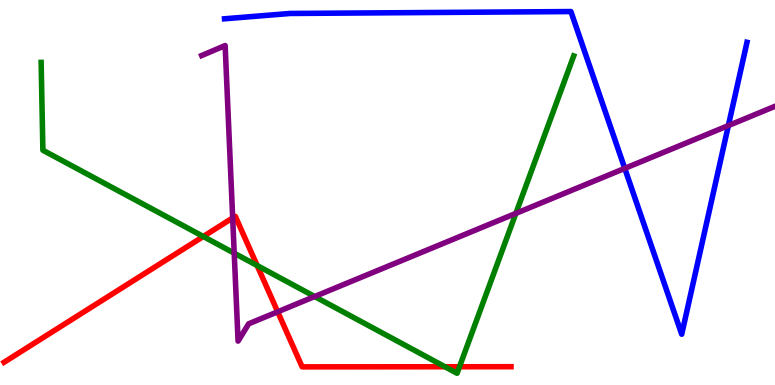[{'lines': ['blue', 'red'], 'intersections': []}, {'lines': ['green', 'red'], 'intersections': [{'x': 2.62, 'y': 3.86}, {'x': 3.32, 'y': 3.1}, {'x': 5.74, 'y': 0.474}, {'x': 5.93, 'y': 0.474}]}, {'lines': ['purple', 'red'], 'intersections': [{'x': 3.0, 'y': 4.34}, {'x': 3.58, 'y': 1.9}]}, {'lines': ['blue', 'green'], 'intersections': []}, {'lines': ['blue', 'purple'], 'intersections': [{'x': 8.06, 'y': 5.63}, {'x': 9.4, 'y': 6.74}]}, {'lines': ['green', 'purple'], 'intersections': [{'x': 3.02, 'y': 3.42}, {'x': 4.06, 'y': 2.3}, {'x': 6.66, 'y': 4.46}]}]